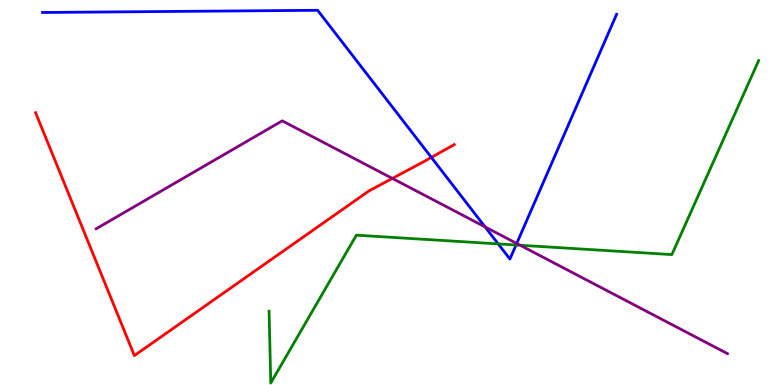[{'lines': ['blue', 'red'], 'intersections': [{'x': 5.57, 'y': 5.91}]}, {'lines': ['green', 'red'], 'intersections': []}, {'lines': ['purple', 'red'], 'intersections': [{'x': 5.06, 'y': 5.37}]}, {'lines': ['blue', 'green'], 'intersections': [{'x': 6.43, 'y': 3.66}, {'x': 6.66, 'y': 3.64}]}, {'lines': ['blue', 'purple'], 'intersections': [{'x': 6.26, 'y': 4.11}, {'x': 6.67, 'y': 3.68}]}, {'lines': ['green', 'purple'], 'intersections': [{'x': 6.71, 'y': 3.63}]}]